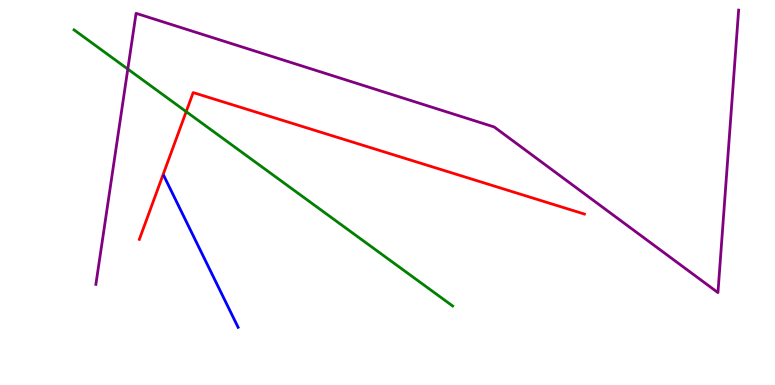[{'lines': ['blue', 'red'], 'intersections': []}, {'lines': ['green', 'red'], 'intersections': [{'x': 2.4, 'y': 7.1}]}, {'lines': ['purple', 'red'], 'intersections': []}, {'lines': ['blue', 'green'], 'intersections': []}, {'lines': ['blue', 'purple'], 'intersections': []}, {'lines': ['green', 'purple'], 'intersections': [{'x': 1.65, 'y': 8.21}]}]